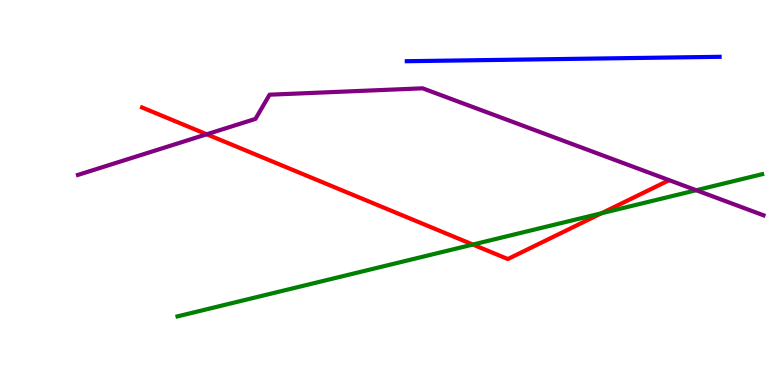[{'lines': ['blue', 'red'], 'intersections': []}, {'lines': ['green', 'red'], 'intersections': [{'x': 6.1, 'y': 3.65}, {'x': 7.76, 'y': 4.46}]}, {'lines': ['purple', 'red'], 'intersections': [{'x': 2.67, 'y': 6.51}]}, {'lines': ['blue', 'green'], 'intersections': []}, {'lines': ['blue', 'purple'], 'intersections': []}, {'lines': ['green', 'purple'], 'intersections': [{'x': 8.98, 'y': 5.06}]}]